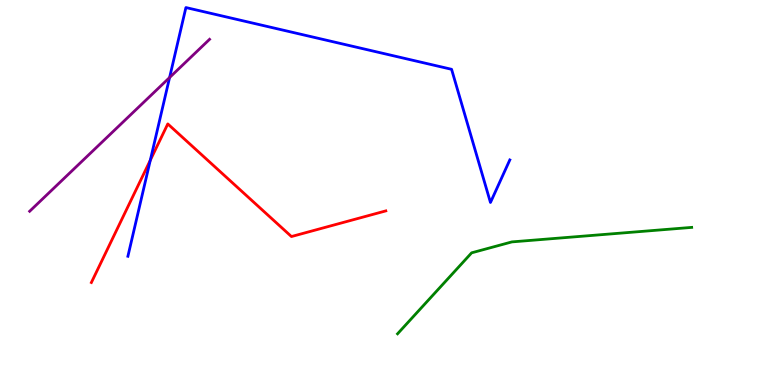[{'lines': ['blue', 'red'], 'intersections': [{'x': 1.94, 'y': 5.84}]}, {'lines': ['green', 'red'], 'intersections': []}, {'lines': ['purple', 'red'], 'intersections': []}, {'lines': ['blue', 'green'], 'intersections': []}, {'lines': ['blue', 'purple'], 'intersections': [{'x': 2.19, 'y': 7.99}]}, {'lines': ['green', 'purple'], 'intersections': []}]